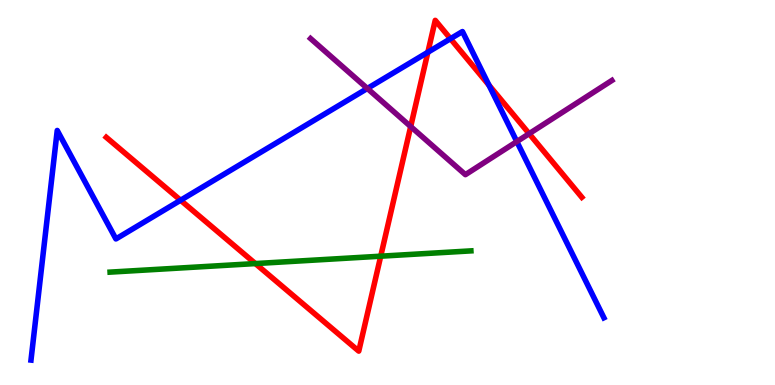[{'lines': ['blue', 'red'], 'intersections': [{'x': 2.33, 'y': 4.8}, {'x': 5.52, 'y': 8.64}, {'x': 5.81, 'y': 8.99}, {'x': 6.31, 'y': 7.79}]}, {'lines': ['green', 'red'], 'intersections': [{'x': 3.3, 'y': 3.15}, {'x': 4.91, 'y': 3.35}]}, {'lines': ['purple', 'red'], 'intersections': [{'x': 5.3, 'y': 6.71}, {'x': 6.83, 'y': 6.53}]}, {'lines': ['blue', 'green'], 'intersections': []}, {'lines': ['blue', 'purple'], 'intersections': [{'x': 4.74, 'y': 7.7}, {'x': 6.67, 'y': 6.32}]}, {'lines': ['green', 'purple'], 'intersections': []}]